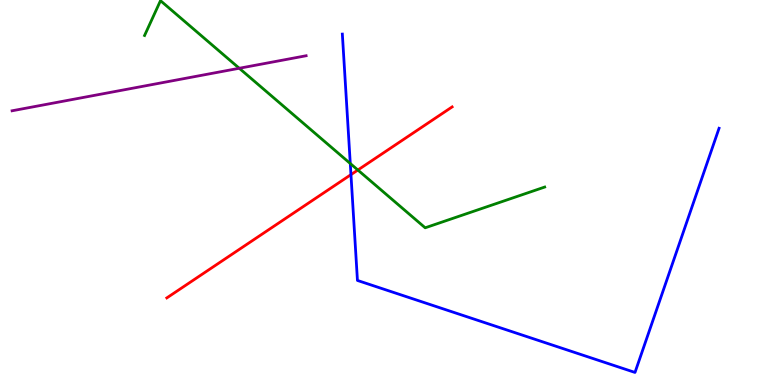[{'lines': ['blue', 'red'], 'intersections': [{'x': 4.53, 'y': 5.46}]}, {'lines': ['green', 'red'], 'intersections': [{'x': 4.62, 'y': 5.58}]}, {'lines': ['purple', 'red'], 'intersections': []}, {'lines': ['blue', 'green'], 'intersections': [{'x': 4.52, 'y': 5.75}]}, {'lines': ['blue', 'purple'], 'intersections': []}, {'lines': ['green', 'purple'], 'intersections': [{'x': 3.09, 'y': 8.23}]}]